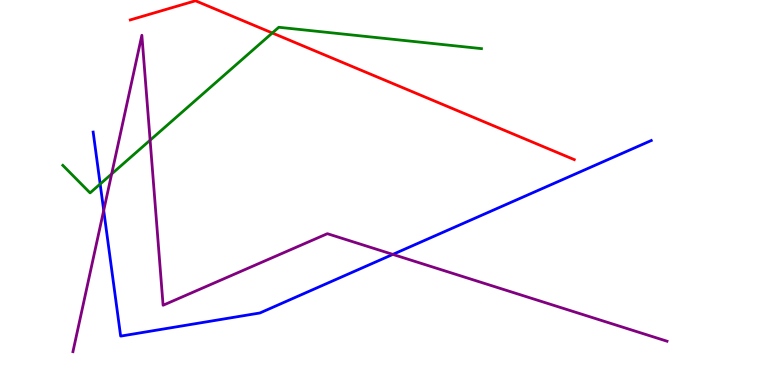[{'lines': ['blue', 'red'], 'intersections': []}, {'lines': ['green', 'red'], 'intersections': [{'x': 3.51, 'y': 9.14}]}, {'lines': ['purple', 'red'], 'intersections': []}, {'lines': ['blue', 'green'], 'intersections': [{'x': 1.29, 'y': 5.22}]}, {'lines': ['blue', 'purple'], 'intersections': [{'x': 1.34, 'y': 4.53}, {'x': 5.07, 'y': 3.39}]}, {'lines': ['green', 'purple'], 'intersections': [{'x': 1.44, 'y': 5.48}, {'x': 1.94, 'y': 6.36}]}]